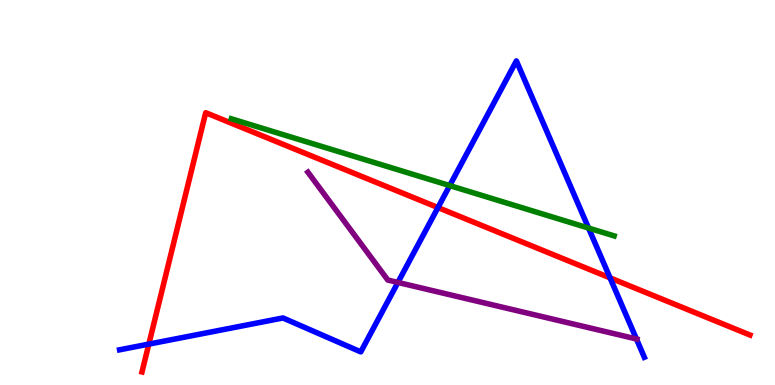[{'lines': ['blue', 'red'], 'intersections': [{'x': 1.92, 'y': 1.06}, {'x': 5.65, 'y': 4.61}, {'x': 7.87, 'y': 2.78}]}, {'lines': ['green', 'red'], 'intersections': []}, {'lines': ['purple', 'red'], 'intersections': []}, {'lines': ['blue', 'green'], 'intersections': [{'x': 5.8, 'y': 5.18}, {'x': 7.59, 'y': 4.08}]}, {'lines': ['blue', 'purple'], 'intersections': [{'x': 5.13, 'y': 2.66}, {'x': 8.21, 'y': 1.2}]}, {'lines': ['green', 'purple'], 'intersections': []}]